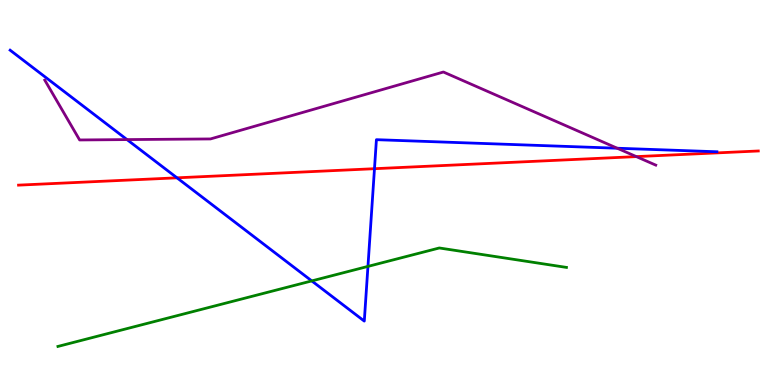[{'lines': ['blue', 'red'], 'intersections': [{'x': 2.28, 'y': 5.38}, {'x': 4.83, 'y': 5.62}]}, {'lines': ['green', 'red'], 'intersections': []}, {'lines': ['purple', 'red'], 'intersections': [{'x': 8.21, 'y': 5.93}]}, {'lines': ['blue', 'green'], 'intersections': [{'x': 4.02, 'y': 2.7}, {'x': 4.75, 'y': 3.08}]}, {'lines': ['blue', 'purple'], 'intersections': [{'x': 1.64, 'y': 6.37}, {'x': 7.96, 'y': 6.15}]}, {'lines': ['green', 'purple'], 'intersections': []}]